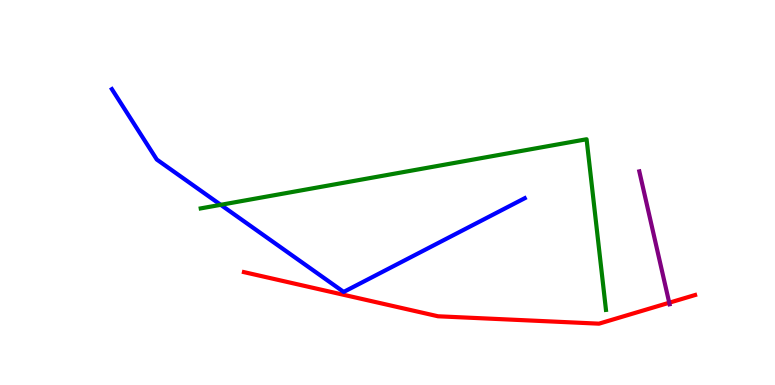[{'lines': ['blue', 'red'], 'intersections': []}, {'lines': ['green', 'red'], 'intersections': []}, {'lines': ['purple', 'red'], 'intersections': [{'x': 8.64, 'y': 2.14}]}, {'lines': ['blue', 'green'], 'intersections': [{'x': 2.85, 'y': 4.68}]}, {'lines': ['blue', 'purple'], 'intersections': []}, {'lines': ['green', 'purple'], 'intersections': []}]